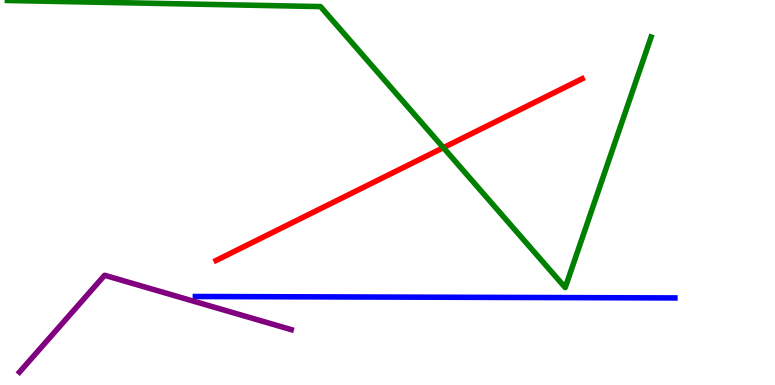[{'lines': ['blue', 'red'], 'intersections': []}, {'lines': ['green', 'red'], 'intersections': [{'x': 5.72, 'y': 6.16}]}, {'lines': ['purple', 'red'], 'intersections': []}, {'lines': ['blue', 'green'], 'intersections': []}, {'lines': ['blue', 'purple'], 'intersections': []}, {'lines': ['green', 'purple'], 'intersections': []}]